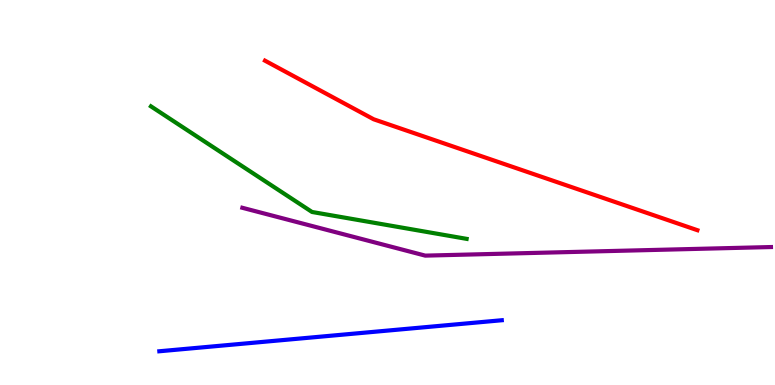[{'lines': ['blue', 'red'], 'intersections': []}, {'lines': ['green', 'red'], 'intersections': []}, {'lines': ['purple', 'red'], 'intersections': []}, {'lines': ['blue', 'green'], 'intersections': []}, {'lines': ['blue', 'purple'], 'intersections': []}, {'lines': ['green', 'purple'], 'intersections': []}]